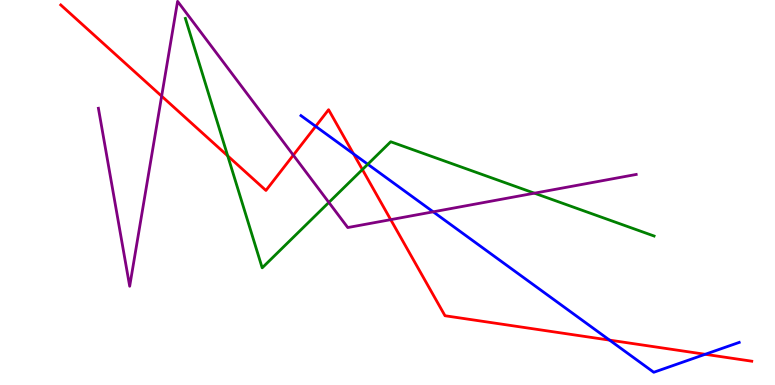[{'lines': ['blue', 'red'], 'intersections': [{'x': 4.07, 'y': 6.72}, {'x': 4.56, 'y': 6.0}, {'x': 7.87, 'y': 1.17}, {'x': 9.1, 'y': 0.798}]}, {'lines': ['green', 'red'], 'intersections': [{'x': 2.94, 'y': 5.95}, {'x': 4.68, 'y': 5.6}]}, {'lines': ['purple', 'red'], 'intersections': [{'x': 2.09, 'y': 7.5}, {'x': 3.78, 'y': 5.97}, {'x': 5.04, 'y': 4.29}]}, {'lines': ['blue', 'green'], 'intersections': [{'x': 4.75, 'y': 5.73}]}, {'lines': ['blue', 'purple'], 'intersections': [{'x': 5.59, 'y': 4.5}]}, {'lines': ['green', 'purple'], 'intersections': [{'x': 4.24, 'y': 4.74}, {'x': 6.9, 'y': 4.98}]}]